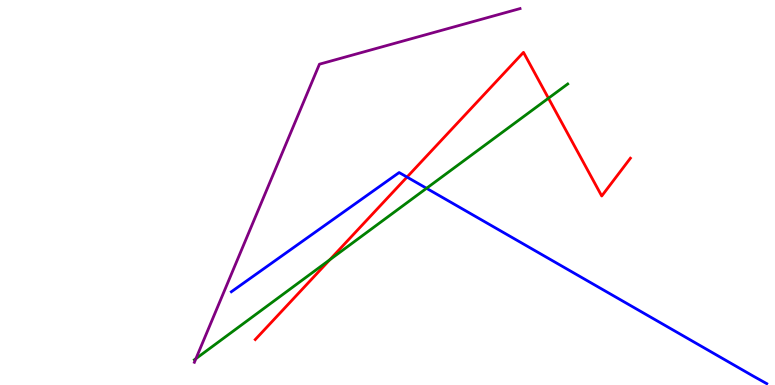[{'lines': ['blue', 'red'], 'intersections': [{'x': 5.25, 'y': 5.4}]}, {'lines': ['green', 'red'], 'intersections': [{'x': 4.26, 'y': 3.25}, {'x': 7.08, 'y': 7.45}]}, {'lines': ['purple', 'red'], 'intersections': []}, {'lines': ['blue', 'green'], 'intersections': [{'x': 5.5, 'y': 5.11}]}, {'lines': ['blue', 'purple'], 'intersections': []}, {'lines': ['green', 'purple'], 'intersections': [{'x': 2.53, 'y': 0.685}]}]